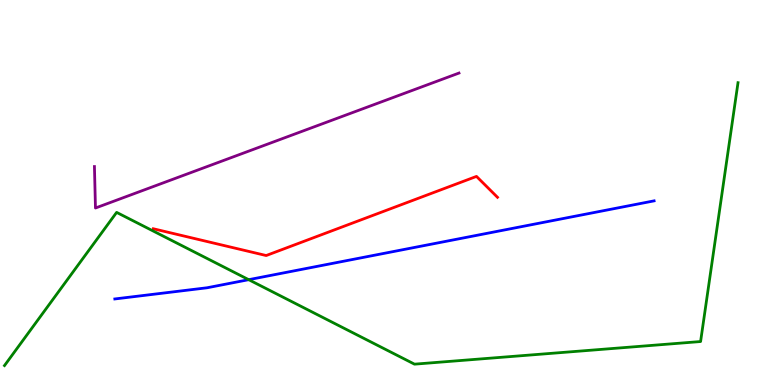[{'lines': ['blue', 'red'], 'intersections': []}, {'lines': ['green', 'red'], 'intersections': []}, {'lines': ['purple', 'red'], 'intersections': []}, {'lines': ['blue', 'green'], 'intersections': [{'x': 3.21, 'y': 2.74}]}, {'lines': ['blue', 'purple'], 'intersections': []}, {'lines': ['green', 'purple'], 'intersections': []}]